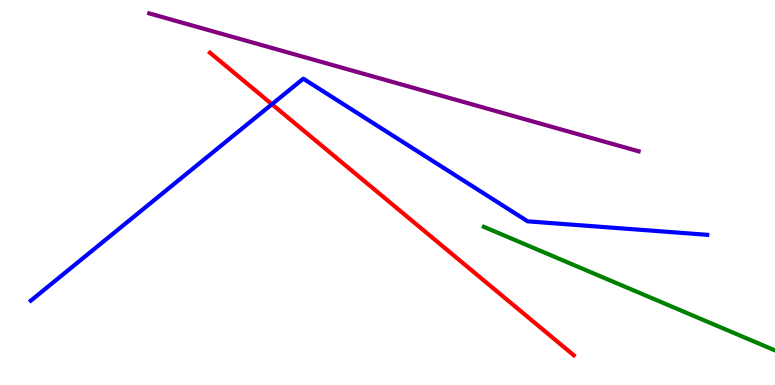[{'lines': ['blue', 'red'], 'intersections': [{'x': 3.51, 'y': 7.29}]}, {'lines': ['green', 'red'], 'intersections': []}, {'lines': ['purple', 'red'], 'intersections': []}, {'lines': ['blue', 'green'], 'intersections': []}, {'lines': ['blue', 'purple'], 'intersections': []}, {'lines': ['green', 'purple'], 'intersections': []}]